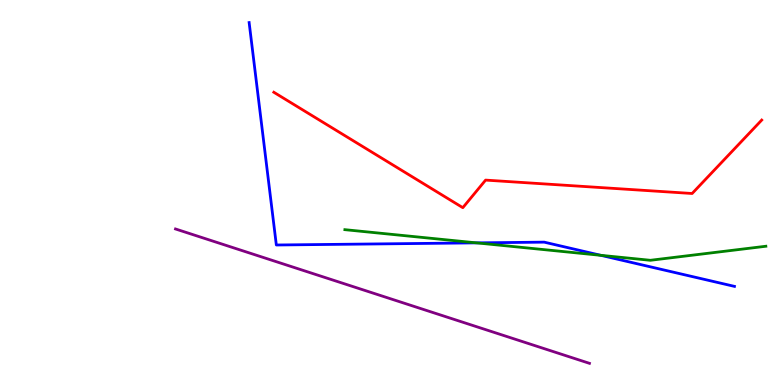[{'lines': ['blue', 'red'], 'intersections': []}, {'lines': ['green', 'red'], 'intersections': []}, {'lines': ['purple', 'red'], 'intersections': []}, {'lines': ['blue', 'green'], 'intersections': [{'x': 6.15, 'y': 3.69}, {'x': 7.75, 'y': 3.37}]}, {'lines': ['blue', 'purple'], 'intersections': []}, {'lines': ['green', 'purple'], 'intersections': []}]